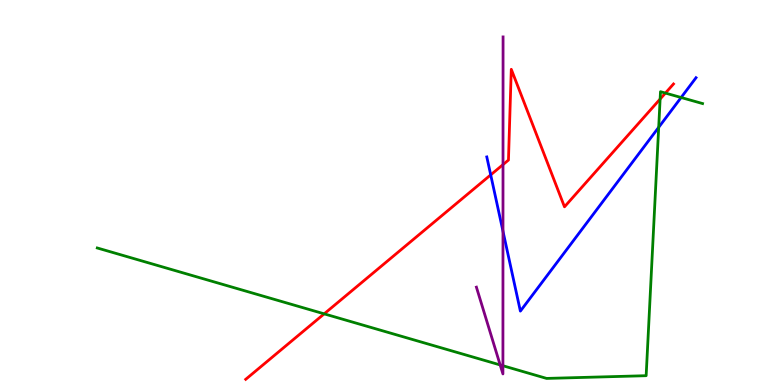[{'lines': ['blue', 'red'], 'intersections': [{'x': 6.33, 'y': 5.46}]}, {'lines': ['green', 'red'], 'intersections': [{'x': 4.18, 'y': 1.85}, {'x': 8.52, 'y': 7.43}, {'x': 8.59, 'y': 7.58}]}, {'lines': ['purple', 'red'], 'intersections': [{'x': 6.49, 'y': 5.72}]}, {'lines': ['blue', 'green'], 'intersections': [{'x': 8.5, 'y': 6.69}, {'x': 8.79, 'y': 7.47}]}, {'lines': ['blue', 'purple'], 'intersections': [{'x': 6.49, 'y': 3.99}]}, {'lines': ['green', 'purple'], 'intersections': [{'x': 6.45, 'y': 0.521}, {'x': 6.49, 'y': 0.5}]}]